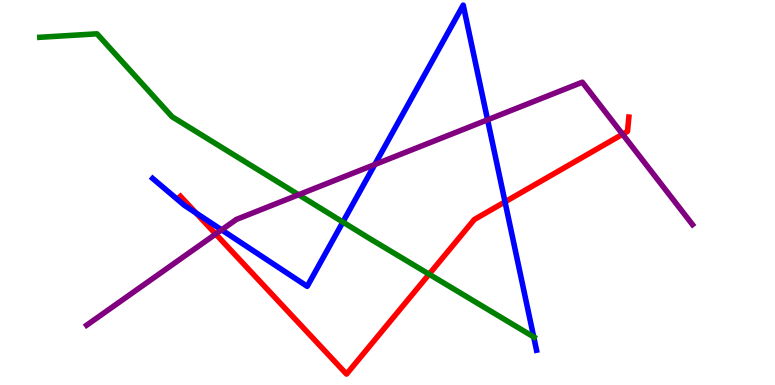[{'lines': ['blue', 'red'], 'intersections': [{'x': 2.53, 'y': 4.47}, {'x': 6.52, 'y': 4.76}]}, {'lines': ['green', 'red'], 'intersections': [{'x': 5.54, 'y': 2.88}]}, {'lines': ['purple', 'red'], 'intersections': [{'x': 2.78, 'y': 3.92}, {'x': 8.03, 'y': 6.51}]}, {'lines': ['blue', 'green'], 'intersections': [{'x': 4.42, 'y': 4.23}, {'x': 6.89, 'y': 1.25}]}, {'lines': ['blue', 'purple'], 'intersections': [{'x': 2.86, 'y': 4.03}, {'x': 4.84, 'y': 5.73}, {'x': 6.29, 'y': 6.89}]}, {'lines': ['green', 'purple'], 'intersections': [{'x': 3.85, 'y': 4.94}]}]